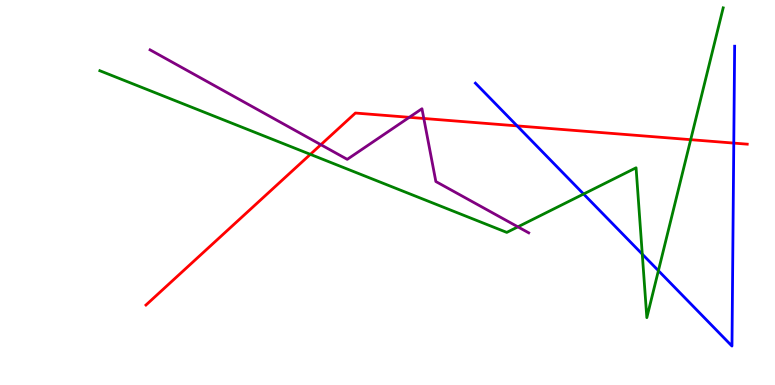[{'lines': ['blue', 'red'], 'intersections': [{'x': 6.67, 'y': 6.73}, {'x': 9.47, 'y': 6.28}]}, {'lines': ['green', 'red'], 'intersections': [{'x': 4.0, 'y': 5.99}, {'x': 8.91, 'y': 6.37}]}, {'lines': ['purple', 'red'], 'intersections': [{'x': 4.14, 'y': 6.24}, {'x': 5.28, 'y': 6.95}, {'x': 5.47, 'y': 6.92}]}, {'lines': ['blue', 'green'], 'intersections': [{'x': 7.53, 'y': 4.96}, {'x': 8.29, 'y': 3.4}, {'x': 8.5, 'y': 2.97}]}, {'lines': ['blue', 'purple'], 'intersections': []}, {'lines': ['green', 'purple'], 'intersections': [{'x': 6.68, 'y': 4.11}]}]